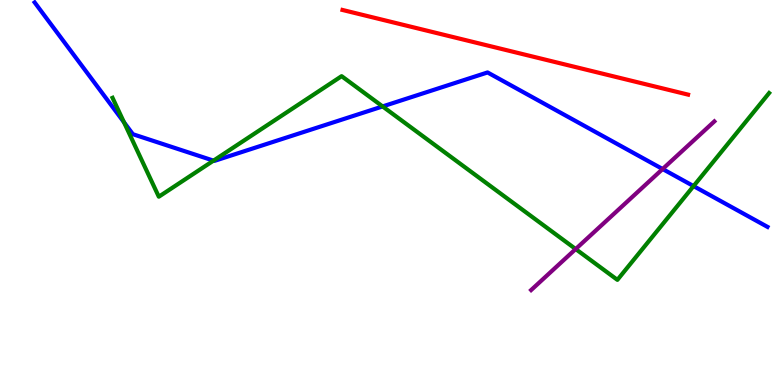[{'lines': ['blue', 'red'], 'intersections': []}, {'lines': ['green', 'red'], 'intersections': []}, {'lines': ['purple', 'red'], 'intersections': []}, {'lines': ['blue', 'green'], 'intersections': [{'x': 1.6, 'y': 6.82}, {'x': 2.75, 'y': 5.83}, {'x': 4.94, 'y': 7.24}, {'x': 8.95, 'y': 5.17}]}, {'lines': ['blue', 'purple'], 'intersections': [{'x': 8.55, 'y': 5.61}]}, {'lines': ['green', 'purple'], 'intersections': [{'x': 7.43, 'y': 3.53}]}]